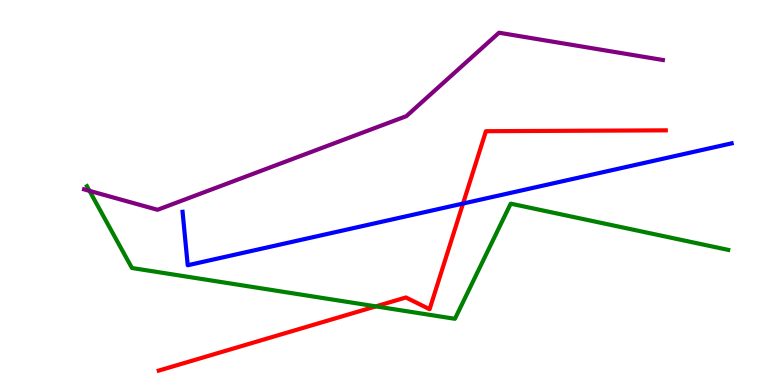[{'lines': ['blue', 'red'], 'intersections': [{'x': 5.97, 'y': 4.71}]}, {'lines': ['green', 'red'], 'intersections': [{'x': 4.85, 'y': 2.04}]}, {'lines': ['purple', 'red'], 'intersections': []}, {'lines': ['blue', 'green'], 'intersections': []}, {'lines': ['blue', 'purple'], 'intersections': []}, {'lines': ['green', 'purple'], 'intersections': [{'x': 1.15, 'y': 5.04}]}]